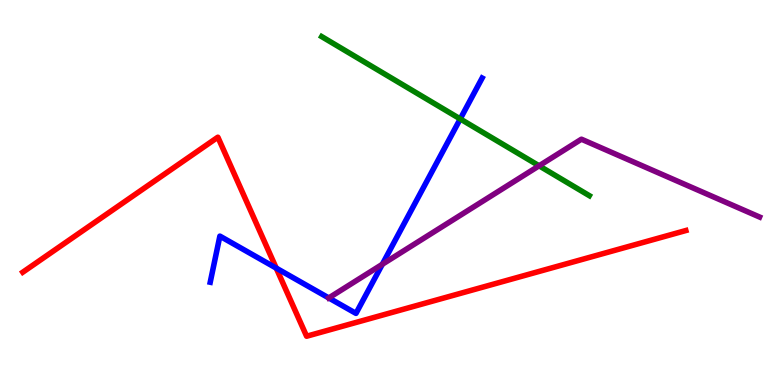[{'lines': ['blue', 'red'], 'intersections': [{'x': 3.56, 'y': 3.04}]}, {'lines': ['green', 'red'], 'intersections': []}, {'lines': ['purple', 'red'], 'intersections': []}, {'lines': ['blue', 'green'], 'intersections': [{'x': 5.94, 'y': 6.91}]}, {'lines': ['blue', 'purple'], 'intersections': [{'x': 4.24, 'y': 2.26}, {'x': 4.93, 'y': 3.14}]}, {'lines': ['green', 'purple'], 'intersections': [{'x': 6.96, 'y': 5.69}]}]